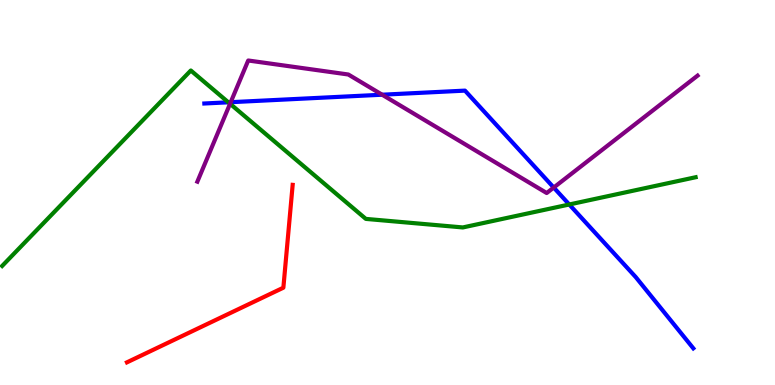[{'lines': ['blue', 'red'], 'intersections': []}, {'lines': ['green', 'red'], 'intersections': []}, {'lines': ['purple', 'red'], 'intersections': []}, {'lines': ['blue', 'green'], 'intersections': [{'x': 2.95, 'y': 7.34}, {'x': 7.35, 'y': 4.69}]}, {'lines': ['blue', 'purple'], 'intersections': [{'x': 2.98, 'y': 7.35}, {'x': 4.93, 'y': 7.54}, {'x': 7.14, 'y': 5.13}]}, {'lines': ['green', 'purple'], 'intersections': [{'x': 2.97, 'y': 7.3}]}]